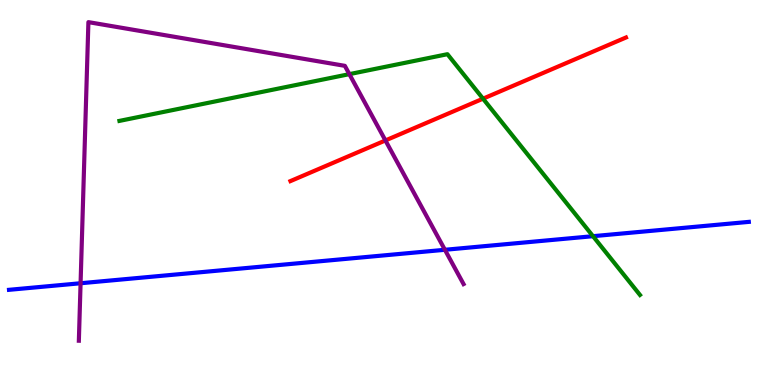[{'lines': ['blue', 'red'], 'intersections': []}, {'lines': ['green', 'red'], 'intersections': [{'x': 6.23, 'y': 7.44}]}, {'lines': ['purple', 'red'], 'intersections': [{'x': 4.97, 'y': 6.35}]}, {'lines': ['blue', 'green'], 'intersections': [{'x': 7.65, 'y': 3.87}]}, {'lines': ['blue', 'purple'], 'intersections': [{'x': 1.04, 'y': 2.64}, {'x': 5.74, 'y': 3.51}]}, {'lines': ['green', 'purple'], 'intersections': [{'x': 4.51, 'y': 8.07}]}]